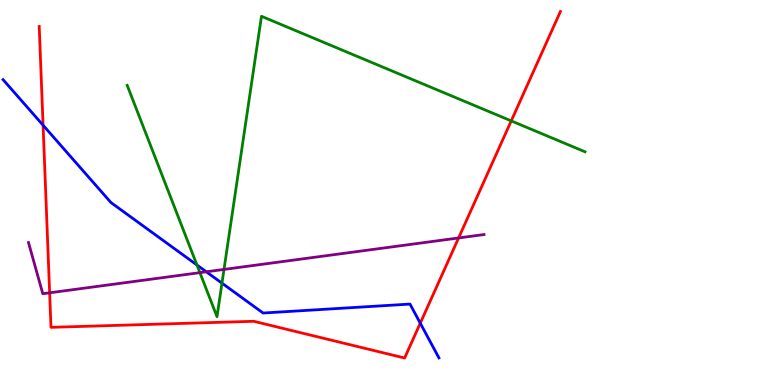[{'lines': ['blue', 'red'], 'intersections': [{'x': 0.556, 'y': 6.75}, {'x': 5.42, 'y': 1.61}]}, {'lines': ['green', 'red'], 'intersections': [{'x': 6.6, 'y': 6.86}]}, {'lines': ['purple', 'red'], 'intersections': [{'x': 0.64, 'y': 2.39}, {'x': 5.92, 'y': 3.82}]}, {'lines': ['blue', 'green'], 'intersections': [{'x': 2.54, 'y': 3.12}, {'x': 2.86, 'y': 2.65}]}, {'lines': ['blue', 'purple'], 'intersections': [{'x': 2.66, 'y': 2.94}]}, {'lines': ['green', 'purple'], 'intersections': [{'x': 2.58, 'y': 2.92}, {'x': 2.89, 'y': 3.0}]}]